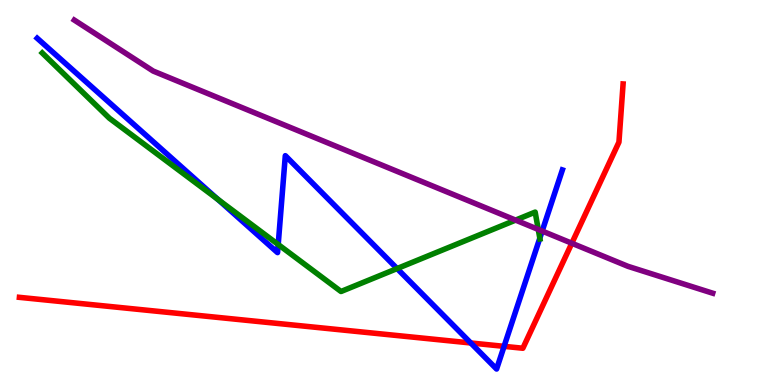[{'lines': ['blue', 'red'], 'intersections': [{'x': 6.07, 'y': 1.09}, {'x': 6.5, 'y': 1.0}]}, {'lines': ['green', 'red'], 'intersections': []}, {'lines': ['purple', 'red'], 'intersections': [{'x': 7.38, 'y': 3.68}]}, {'lines': ['blue', 'green'], 'intersections': [{'x': 2.81, 'y': 4.82}, {'x': 3.59, 'y': 3.65}, {'x': 5.12, 'y': 3.02}, {'x': 6.97, 'y': 3.81}]}, {'lines': ['blue', 'purple'], 'intersections': [{'x': 7.0, 'y': 4.0}]}, {'lines': ['green', 'purple'], 'intersections': [{'x': 6.65, 'y': 4.28}, {'x': 6.95, 'y': 4.04}]}]